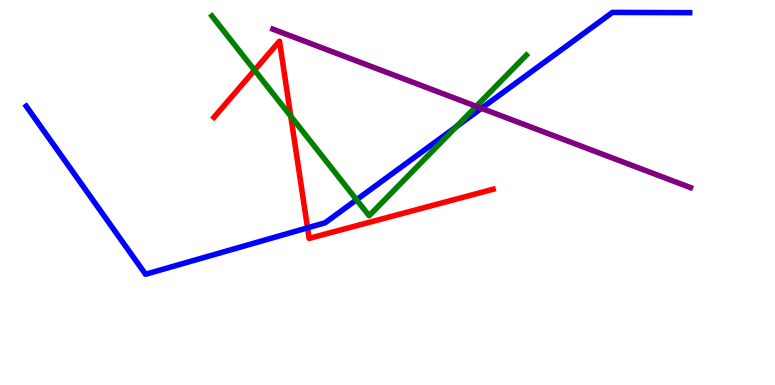[{'lines': ['blue', 'red'], 'intersections': [{'x': 3.97, 'y': 4.08}]}, {'lines': ['green', 'red'], 'intersections': [{'x': 3.28, 'y': 8.18}, {'x': 3.75, 'y': 6.98}]}, {'lines': ['purple', 'red'], 'intersections': []}, {'lines': ['blue', 'green'], 'intersections': [{'x': 4.6, 'y': 4.81}, {'x': 5.89, 'y': 6.71}]}, {'lines': ['blue', 'purple'], 'intersections': [{'x': 6.21, 'y': 7.19}]}, {'lines': ['green', 'purple'], 'intersections': [{'x': 6.15, 'y': 7.24}]}]